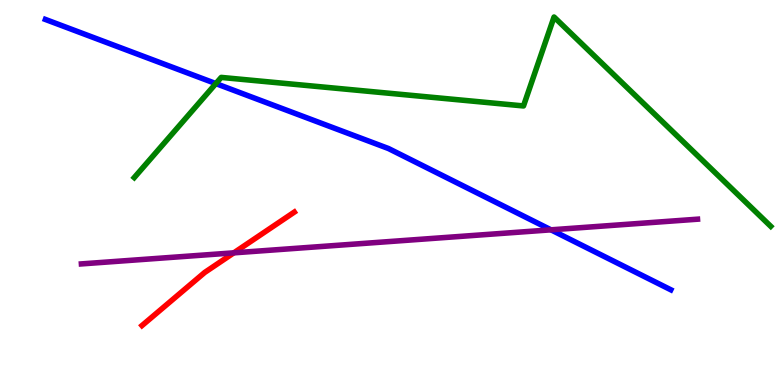[{'lines': ['blue', 'red'], 'intersections': []}, {'lines': ['green', 'red'], 'intersections': []}, {'lines': ['purple', 'red'], 'intersections': [{'x': 3.02, 'y': 3.43}]}, {'lines': ['blue', 'green'], 'intersections': [{'x': 2.79, 'y': 7.83}]}, {'lines': ['blue', 'purple'], 'intersections': [{'x': 7.11, 'y': 4.03}]}, {'lines': ['green', 'purple'], 'intersections': []}]